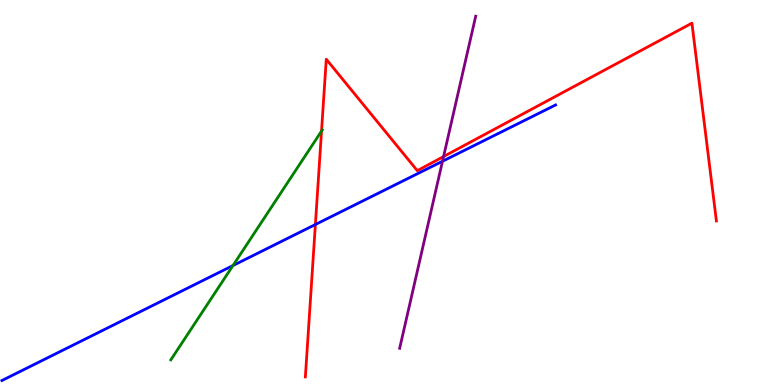[{'lines': ['blue', 'red'], 'intersections': [{'x': 4.07, 'y': 4.17}]}, {'lines': ['green', 'red'], 'intersections': [{'x': 4.15, 'y': 6.59}]}, {'lines': ['purple', 'red'], 'intersections': [{'x': 5.72, 'y': 5.93}]}, {'lines': ['blue', 'green'], 'intersections': [{'x': 3.01, 'y': 3.1}]}, {'lines': ['blue', 'purple'], 'intersections': [{'x': 5.71, 'y': 5.81}]}, {'lines': ['green', 'purple'], 'intersections': []}]